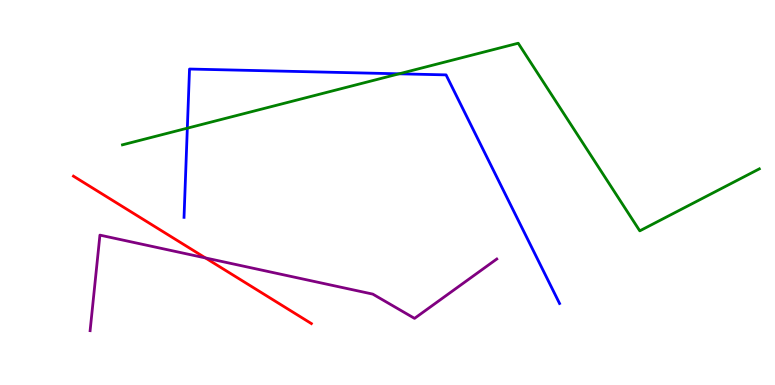[{'lines': ['blue', 'red'], 'intersections': []}, {'lines': ['green', 'red'], 'intersections': []}, {'lines': ['purple', 'red'], 'intersections': [{'x': 2.65, 'y': 3.3}]}, {'lines': ['blue', 'green'], 'intersections': [{'x': 2.42, 'y': 6.67}, {'x': 5.15, 'y': 8.08}]}, {'lines': ['blue', 'purple'], 'intersections': []}, {'lines': ['green', 'purple'], 'intersections': []}]